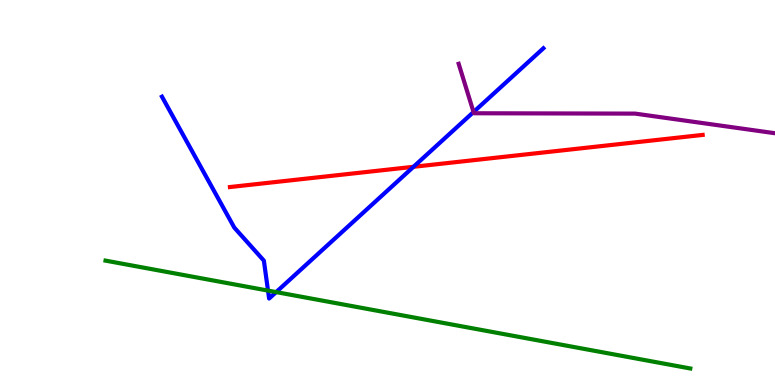[{'lines': ['blue', 'red'], 'intersections': [{'x': 5.34, 'y': 5.67}]}, {'lines': ['green', 'red'], 'intersections': []}, {'lines': ['purple', 'red'], 'intersections': []}, {'lines': ['blue', 'green'], 'intersections': [{'x': 3.46, 'y': 2.45}, {'x': 3.56, 'y': 2.41}]}, {'lines': ['blue', 'purple'], 'intersections': [{'x': 6.11, 'y': 7.09}]}, {'lines': ['green', 'purple'], 'intersections': []}]